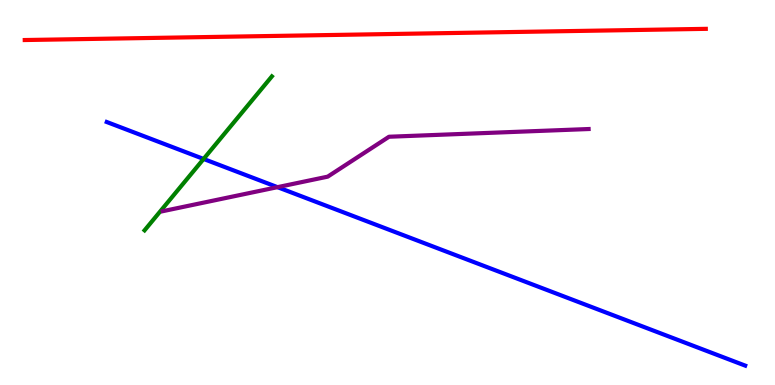[{'lines': ['blue', 'red'], 'intersections': []}, {'lines': ['green', 'red'], 'intersections': []}, {'lines': ['purple', 'red'], 'intersections': []}, {'lines': ['blue', 'green'], 'intersections': [{'x': 2.63, 'y': 5.87}]}, {'lines': ['blue', 'purple'], 'intersections': [{'x': 3.58, 'y': 5.14}]}, {'lines': ['green', 'purple'], 'intersections': []}]